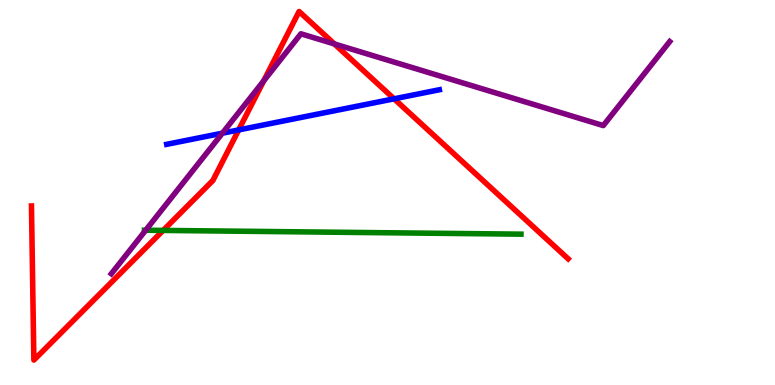[{'lines': ['blue', 'red'], 'intersections': [{'x': 3.08, 'y': 6.63}, {'x': 5.08, 'y': 7.43}]}, {'lines': ['green', 'red'], 'intersections': [{'x': 2.1, 'y': 4.02}]}, {'lines': ['purple', 'red'], 'intersections': [{'x': 3.4, 'y': 7.9}, {'x': 4.31, 'y': 8.86}]}, {'lines': ['blue', 'green'], 'intersections': []}, {'lines': ['blue', 'purple'], 'intersections': [{'x': 2.87, 'y': 6.54}]}, {'lines': ['green', 'purple'], 'intersections': [{'x': 1.88, 'y': 4.02}]}]